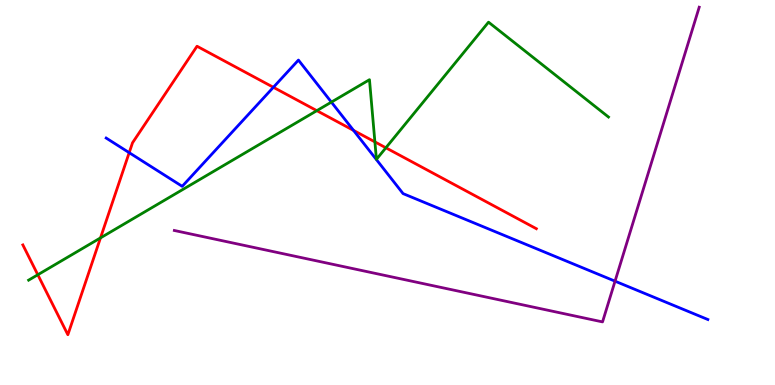[{'lines': ['blue', 'red'], 'intersections': [{'x': 1.67, 'y': 6.03}, {'x': 3.53, 'y': 7.73}, {'x': 4.56, 'y': 6.61}]}, {'lines': ['green', 'red'], 'intersections': [{'x': 0.488, 'y': 2.86}, {'x': 1.3, 'y': 3.82}, {'x': 4.09, 'y': 7.13}, {'x': 4.84, 'y': 6.31}, {'x': 4.98, 'y': 6.16}]}, {'lines': ['purple', 'red'], 'intersections': []}, {'lines': ['blue', 'green'], 'intersections': [{'x': 4.28, 'y': 7.35}]}, {'lines': ['blue', 'purple'], 'intersections': [{'x': 7.94, 'y': 2.7}]}, {'lines': ['green', 'purple'], 'intersections': []}]